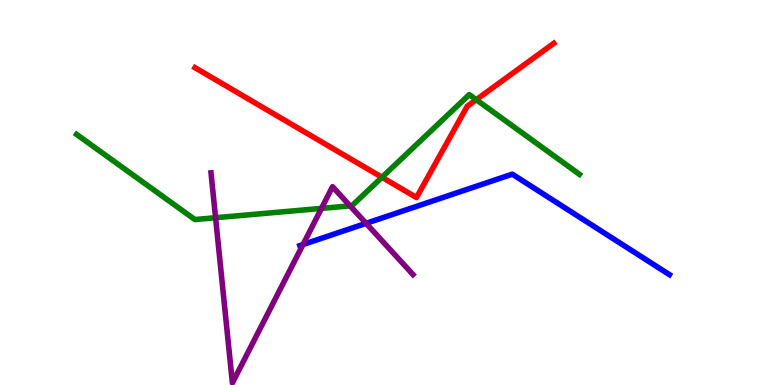[{'lines': ['blue', 'red'], 'intersections': []}, {'lines': ['green', 'red'], 'intersections': [{'x': 4.93, 'y': 5.4}, {'x': 6.15, 'y': 7.41}]}, {'lines': ['purple', 'red'], 'intersections': []}, {'lines': ['blue', 'green'], 'intersections': []}, {'lines': ['blue', 'purple'], 'intersections': [{'x': 3.91, 'y': 3.65}, {'x': 4.72, 'y': 4.2}]}, {'lines': ['green', 'purple'], 'intersections': [{'x': 2.78, 'y': 4.34}, {'x': 4.15, 'y': 4.59}, {'x': 4.52, 'y': 4.65}]}]